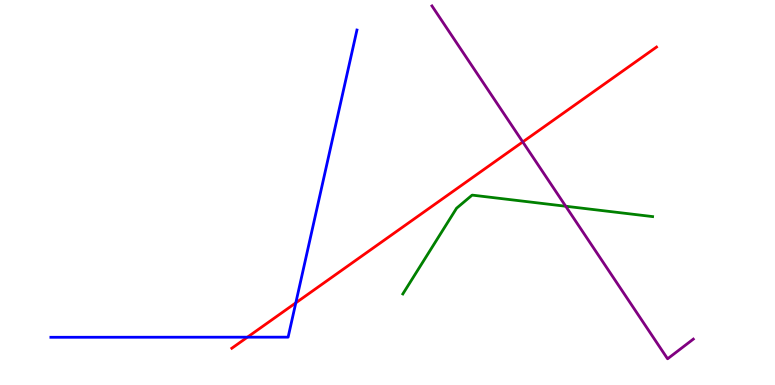[{'lines': ['blue', 'red'], 'intersections': [{'x': 3.19, 'y': 1.24}, {'x': 3.82, 'y': 2.13}]}, {'lines': ['green', 'red'], 'intersections': []}, {'lines': ['purple', 'red'], 'intersections': [{'x': 6.75, 'y': 6.31}]}, {'lines': ['blue', 'green'], 'intersections': []}, {'lines': ['blue', 'purple'], 'intersections': []}, {'lines': ['green', 'purple'], 'intersections': [{'x': 7.3, 'y': 4.64}]}]